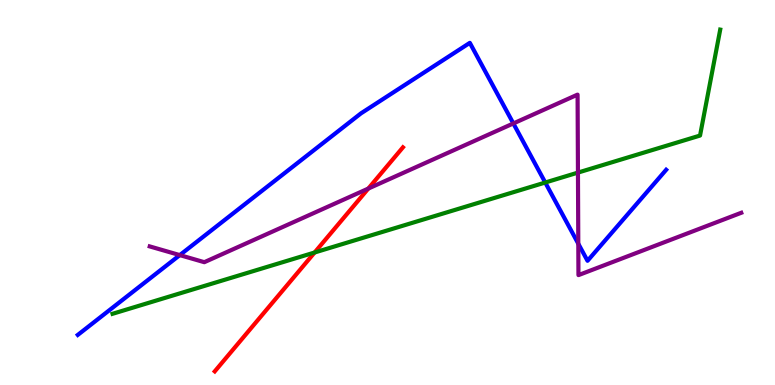[{'lines': ['blue', 'red'], 'intersections': []}, {'lines': ['green', 'red'], 'intersections': [{'x': 4.06, 'y': 3.44}]}, {'lines': ['purple', 'red'], 'intersections': [{'x': 4.75, 'y': 5.1}]}, {'lines': ['blue', 'green'], 'intersections': [{'x': 7.04, 'y': 5.26}]}, {'lines': ['blue', 'purple'], 'intersections': [{'x': 2.32, 'y': 3.37}, {'x': 6.62, 'y': 6.79}, {'x': 7.46, 'y': 3.67}]}, {'lines': ['green', 'purple'], 'intersections': [{'x': 7.46, 'y': 5.52}]}]